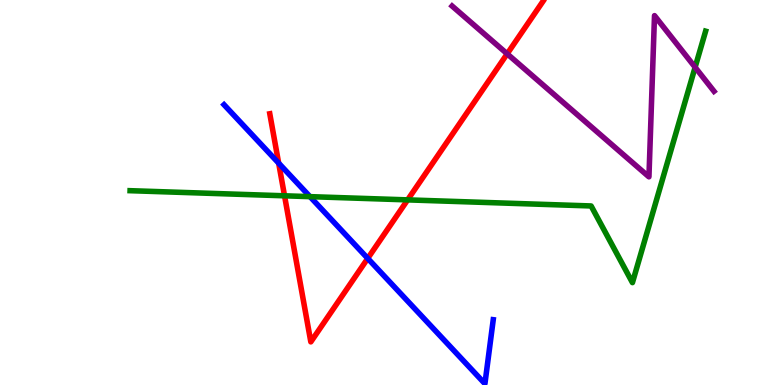[{'lines': ['blue', 'red'], 'intersections': [{'x': 3.6, 'y': 5.76}, {'x': 4.74, 'y': 3.29}]}, {'lines': ['green', 'red'], 'intersections': [{'x': 3.67, 'y': 4.91}, {'x': 5.26, 'y': 4.81}]}, {'lines': ['purple', 'red'], 'intersections': [{'x': 6.54, 'y': 8.6}]}, {'lines': ['blue', 'green'], 'intersections': [{'x': 4.0, 'y': 4.89}]}, {'lines': ['blue', 'purple'], 'intersections': []}, {'lines': ['green', 'purple'], 'intersections': [{'x': 8.97, 'y': 8.25}]}]